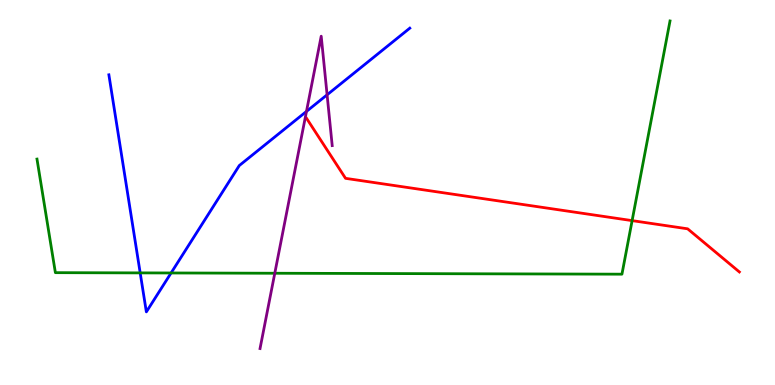[{'lines': ['blue', 'red'], 'intersections': []}, {'lines': ['green', 'red'], 'intersections': [{'x': 8.16, 'y': 4.27}]}, {'lines': ['purple', 'red'], 'intersections': []}, {'lines': ['blue', 'green'], 'intersections': [{'x': 1.81, 'y': 2.91}, {'x': 2.21, 'y': 2.91}]}, {'lines': ['blue', 'purple'], 'intersections': [{'x': 3.95, 'y': 7.11}, {'x': 4.22, 'y': 7.54}]}, {'lines': ['green', 'purple'], 'intersections': [{'x': 3.55, 'y': 2.9}]}]